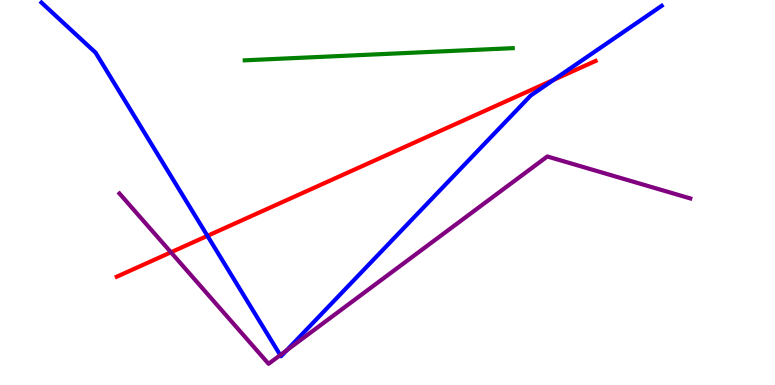[{'lines': ['blue', 'red'], 'intersections': [{'x': 2.68, 'y': 3.87}, {'x': 7.14, 'y': 7.92}]}, {'lines': ['green', 'red'], 'intersections': []}, {'lines': ['purple', 'red'], 'intersections': [{'x': 2.21, 'y': 3.45}]}, {'lines': ['blue', 'green'], 'intersections': []}, {'lines': ['blue', 'purple'], 'intersections': [{'x': 3.62, 'y': 0.776}, {'x': 3.7, 'y': 0.9}]}, {'lines': ['green', 'purple'], 'intersections': []}]